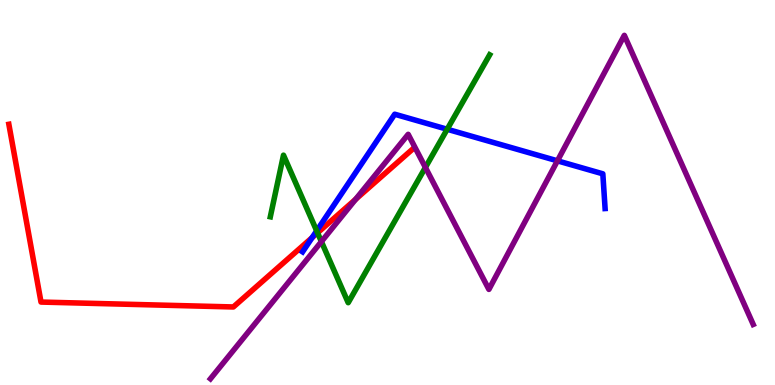[{'lines': ['blue', 'red'], 'intersections': [{'x': 4.03, 'y': 3.83}]}, {'lines': ['green', 'red'], 'intersections': [{'x': 4.1, 'y': 3.95}]}, {'lines': ['purple', 'red'], 'intersections': [{'x': 4.59, 'y': 4.82}]}, {'lines': ['blue', 'green'], 'intersections': [{'x': 4.09, 'y': 4.0}, {'x': 5.77, 'y': 6.64}]}, {'lines': ['blue', 'purple'], 'intersections': [{'x': 7.19, 'y': 5.82}]}, {'lines': ['green', 'purple'], 'intersections': [{'x': 4.15, 'y': 3.72}, {'x': 5.49, 'y': 5.65}]}]